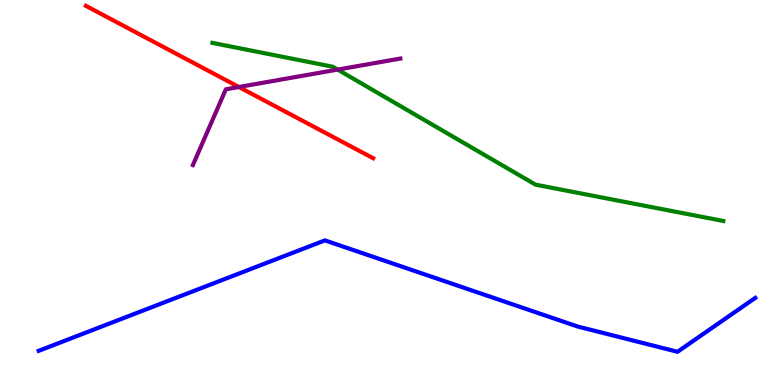[{'lines': ['blue', 'red'], 'intersections': []}, {'lines': ['green', 'red'], 'intersections': []}, {'lines': ['purple', 'red'], 'intersections': [{'x': 3.08, 'y': 7.74}]}, {'lines': ['blue', 'green'], 'intersections': []}, {'lines': ['blue', 'purple'], 'intersections': []}, {'lines': ['green', 'purple'], 'intersections': [{'x': 4.36, 'y': 8.19}]}]